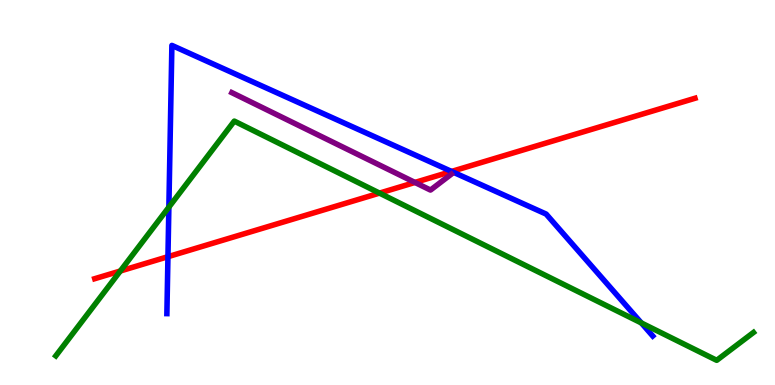[{'lines': ['blue', 'red'], 'intersections': [{'x': 2.17, 'y': 3.33}, {'x': 5.83, 'y': 5.55}]}, {'lines': ['green', 'red'], 'intersections': [{'x': 1.55, 'y': 2.96}, {'x': 4.9, 'y': 4.98}]}, {'lines': ['purple', 'red'], 'intersections': [{'x': 5.35, 'y': 5.26}]}, {'lines': ['blue', 'green'], 'intersections': [{'x': 2.18, 'y': 4.62}, {'x': 8.28, 'y': 1.61}]}, {'lines': ['blue', 'purple'], 'intersections': []}, {'lines': ['green', 'purple'], 'intersections': []}]